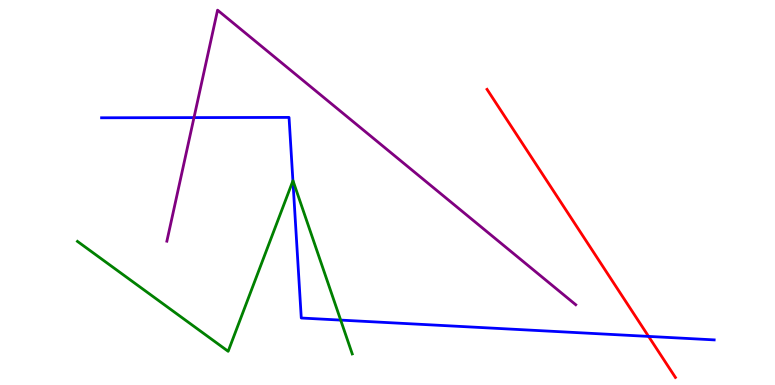[{'lines': ['blue', 'red'], 'intersections': [{'x': 8.37, 'y': 1.26}]}, {'lines': ['green', 'red'], 'intersections': []}, {'lines': ['purple', 'red'], 'intersections': []}, {'lines': ['blue', 'green'], 'intersections': [{'x': 3.78, 'y': 5.3}, {'x': 4.4, 'y': 1.69}]}, {'lines': ['blue', 'purple'], 'intersections': [{'x': 2.5, 'y': 6.95}]}, {'lines': ['green', 'purple'], 'intersections': []}]